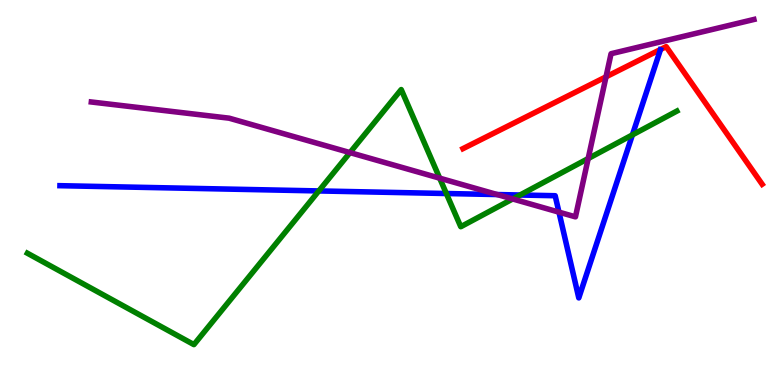[{'lines': ['blue', 'red'], 'intersections': []}, {'lines': ['green', 'red'], 'intersections': []}, {'lines': ['purple', 'red'], 'intersections': [{'x': 7.82, 'y': 8.0}]}, {'lines': ['blue', 'green'], 'intersections': [{'x': 4.11, 'y': 5.04}, {'x': 5.76, 'y': 4.97}, {'x': 6.71, 'y': 4.93}, {'x': 8.16, 'y': 6.5}]}, {'lines': ['blue', 'purple'], 'intersections': [{'x': 6.42, 'y': 4.95}, {'x': 7.21, 'y': 4.49}]}, {'lines': ['green', 'purple'], 'intersections': [{'x': 4.52, 'y': 6.04}, {'x': 5.67, 'y': 5.37}, {'x': 6.62, 'y': 4.83}, {'x': 7.59, 'y': 5.88}]}]